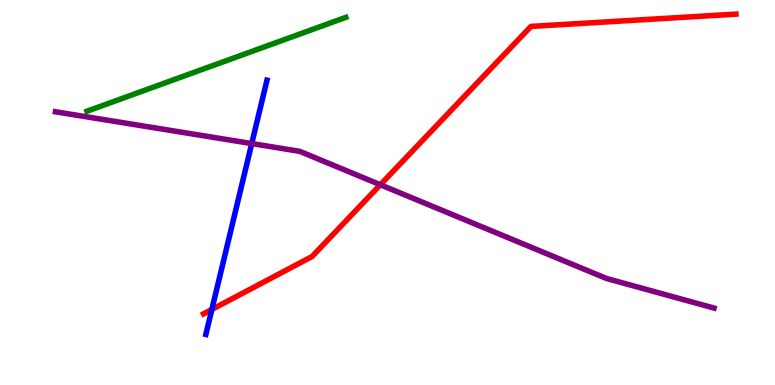[{'lines': ['blue', 'red'], 'intersections': [{'x': 2.73, 'y': 1.96}]}, {'lines': ['green', 'red'], 'intersections': []}, {'lines': ['purple', 'red'], 'intersections': [{'x': 4.91, 'y': 5.2}]}, {'lines': ['blue', 'green'], 'intersections': []}, {'lines': ['blue', 'purple'], 'intersections': [{'x': 3.25, 'y': 6.27}]}, {'lines': ['green', 'purple'], 'intersections': []}]